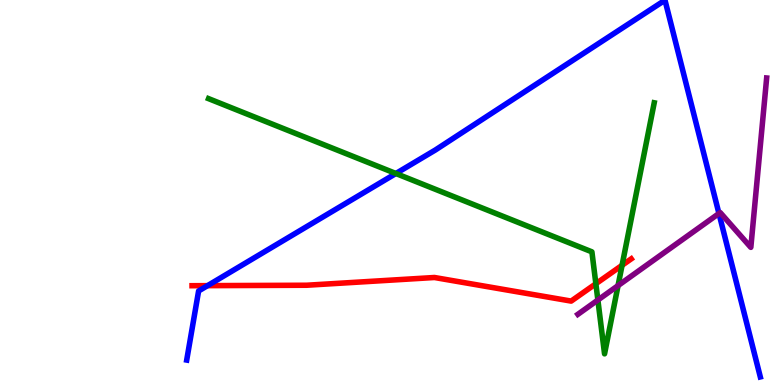[{'lines': ['blue', 'red'], 'intersections': [{'x': 2.68, 'y': 2.58}]}, {'lines': ['green', 'red'], 'intersections': [{'x': 7.69, 'y': 2.63}, {'x': 8.03, 'y': 3.11}]}, {'lines': ['purple', 'red'], 'intersections': []}, {'lines': ['blue', 'green'], 'intersections': [{'x': 5.11, 'y': 5.49}]}, {'lines': ['blue', 'purple'], 'intersections': [{'x': 9.28, 'y': 4.45}]}, {'lines': ['green', 'purple'], 'intersections': [{'x': 7.71, 'y': 2.21}, {'x': 7.97, 'y': 2.58}]}]